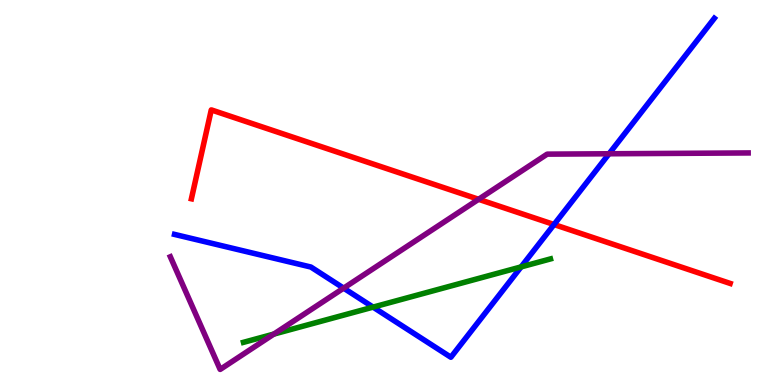[{'lines': ['blue', 'red'], 'intersections': [{'x': 7.15, 'y': 4.17}]}, {'lines': ['green', 'red'], 'intersections': []}, {'lines': ['purple', 'red'], 'intersections': [{'x': 6.18, 'y': 4.82}]}, {'lines': ['blue', 'green'], 'intersections': [{'x': 4.81, 'y': 2.02}, {'x': 6.72, 'y': 3.07}]}, {'lines': ['blue', 'purple'], 'intersections': [{'x': 4.43, 'y': 2.52}, {'x': 7.86, 'y': 6.01}]}, {'lines': ['green', 'purple'], 'intersections': [{'x': 3.53, 'y': 1.32}]}]